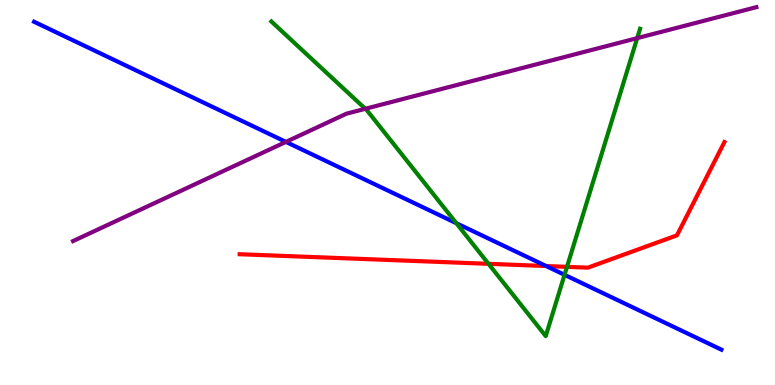[{'lines': ['blue', 'red'], 'intersections': [{'x': 7.05, 'y': 3.09}]}, {'lines': ['green', 'red'], 'intersections': [{'x': 6.3, 'y': 3.15}, {'x': 7.32, 'y': 3.07}]}, {'lines': ['purple', 'red'], 'intersections': []}, {'lines': ['blue', 'green'], 'intersections': [{'x': 5.89, 'y': 4.2}, {'x': 7.28, 'y': 2.86}]}, {'lines': ['blue', 'purple'], 'intersections': [{'x': 3.69, 'y': 6.31}]}, {'lines': ['green', 'purple'], 'intersections': [{'x': 4.71, 'y': 7.17}, {'x': 8.22, 'y': 9.01}]}]